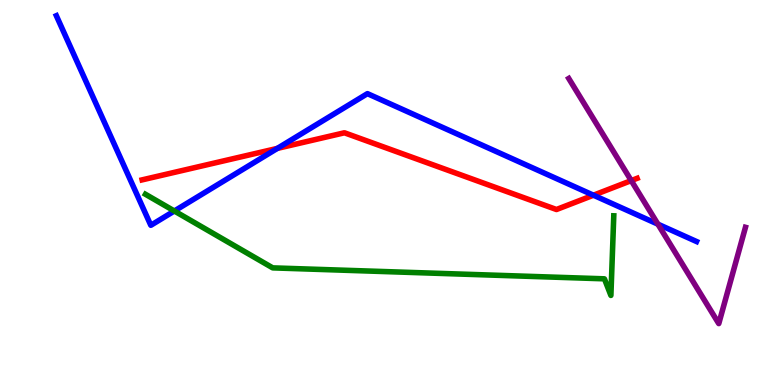[{'lines': ['blue', 'red'], 'intersections': [{'x': 3.58, 'y': 6.15}, {'x': 7.66, 'y': 4.93}]}, {'lines': ['green', 'red'], 'intersections': []}, {'lines': ['purple', 'red'], 'intersections': [{'x': 8.15, 'y': 5.31}]}, {'lines': ['blue', 'green'], 'intersections': [{'x': 2.25, 'y': 4.52}]}, {'lines': ['blue', 'purple'], 'intersections': [{'x': 8.49, 'y': 4.18}]}, {'lines': ['green', 'purple'], 'intersections': []}]